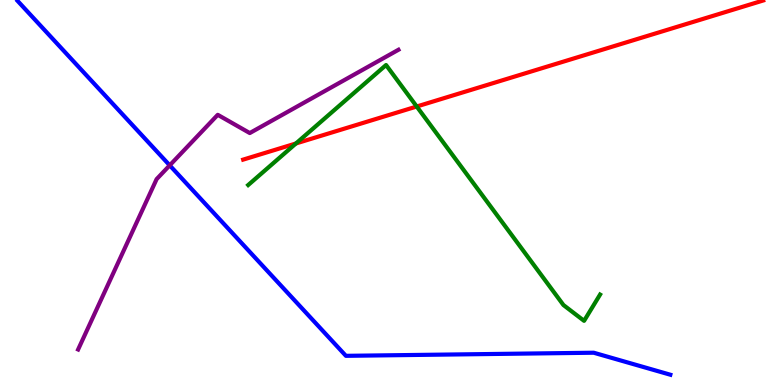[{'lines': ['blue', 'red'], 'intersections': []}, {'lines': ['green', 'red'], 'intersections': [{'x': 3.82, 'y': 6.27}, {'x': 5.38, 'y': 7.23}]}, {'lines': ['purple', 'red'], 'intersections': []}, {'lines': ['blue', 'green'], 'intersections': []}, {'lines': ['blue', 'purple'], 'intersections': [{'x': 2.19, 'y': 5.71}]}, {'lines': ['green', 'purple'], 'intersections': []}]